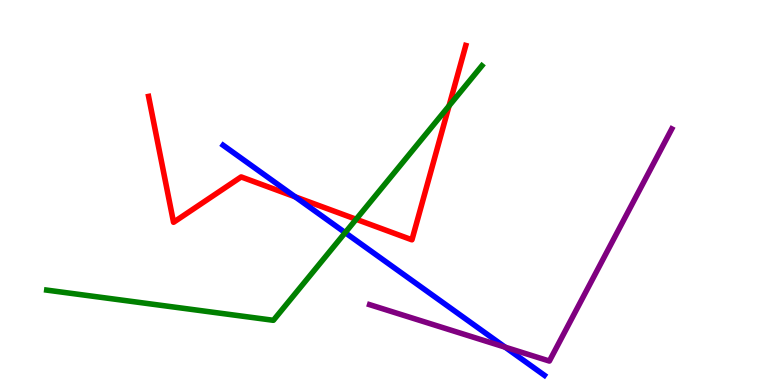[{'lines': ['blue', 'red'], 'intersections': [{'x': 3.81, 'y': 4.89}]}, {'lines': ['green', 'red'], 'intersections': [{'x': 4.6, 'y': 4.3}, {'x': 5.79, 'y': 7.25}]}, {'lines': ['purple', 'red'], 'intersections': []}, {'lines': ['blue', 'green'], 'intersections': [{'x': 4.45, 'y': 3.96}]}, {'lines': ['blue', 'purple'], 'intersections': [{'x': 6.52, 'y': 0.983}]}, {'lines': ['green', 'purple'], 'intersections': []}]